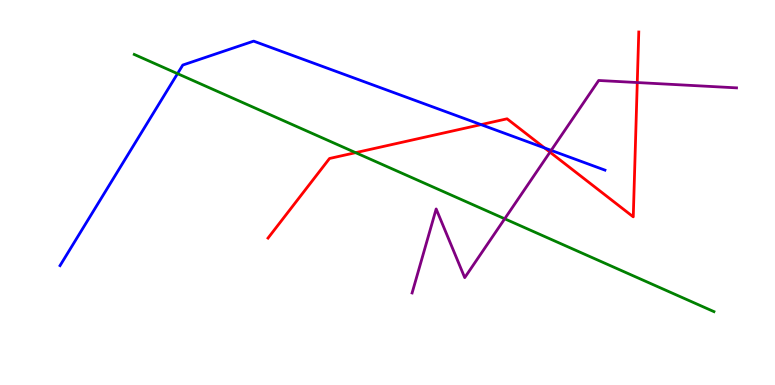[{'lines': ['blue', 'red'], 'intersections': [{'x': 6.21, 'y': 6.76}, {'x': 7.03, 'y': 6.16}]}, {'lines': ['green', 'red'], 'intersections': [{'x': 4.59, 'y': 6.03}]}, {'lines': ['purple', 'red'], 'intersections': [{'x': 7.1, 'y': 6.05}, {'x': 8.22, 'y': 7.86}]}, {'lines': ['blue', 'green'], 'intersections': [{'x': 2.29, 'y': 8.09}]}, {'lines': ['blue', 'purple'], 'intersections': [{'x': 7.11, 'y': 6.09}]}, {'lines': ['green', 'purple'], 'intersections': [{'x': 6.51, 'y': 4.32}]}]